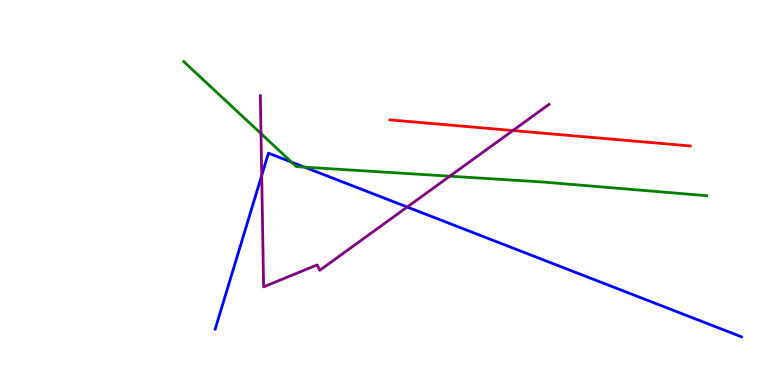[{'lines': ['blue', 'red'], 'intersections': []}, {'lines': ['green', 'red'], 'intersections': []}, {'lines': ['purple', 'red'], 'intersections': [{'x': 6.62, 'y': 6.61}]}, {'lines': ['blue', 'green'], 'intersections': [{'x': 3.76, 'y': 5.79}, {'x': 3.93, 'y': 5.66}]}, {'lines': ['blue', 'purple'], 'intersections': [{'x': 3.38, 'y': 5.44}, {'x': 5.25, 'y': 4.62}]}, {'lines': ['green', 'purple'], 'intersections': [{'x': 3.37, 'y': 6.53}, {'x': 5.8, 'y': 5.42}]}]